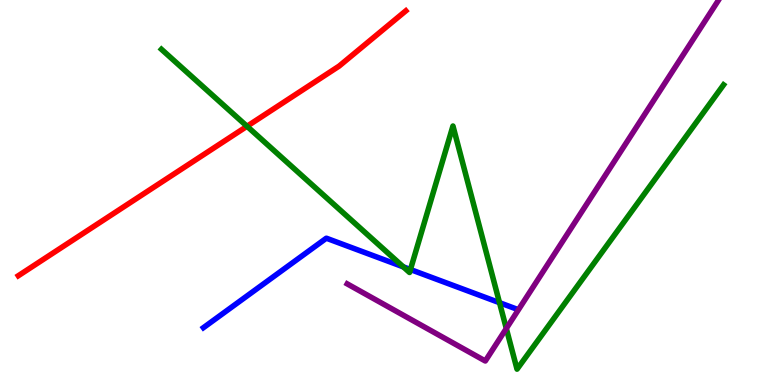[{'lines': ['blue', 'red'], 'intersections': []}, {'lines': ['green', 'red'], 'intersections': [{'x': 3.19, 'y': 6.72}]}, {'lines': ['purple', 'red'], 'intersections': []}, {'lines': ['blue', 'green'], 'intersections': [{'x': 5.2, 'y': 3.07}, {'x': 5.3, 'y': 3.0}, {'x': 6.45, 'y': 2.14}]}, {'lines': ['blue', 'purple'], 'intersections': []}, {'lines': ['green', 'purple'], 'intersections': [{'x': 6.53, 'y': 1.47}]}]